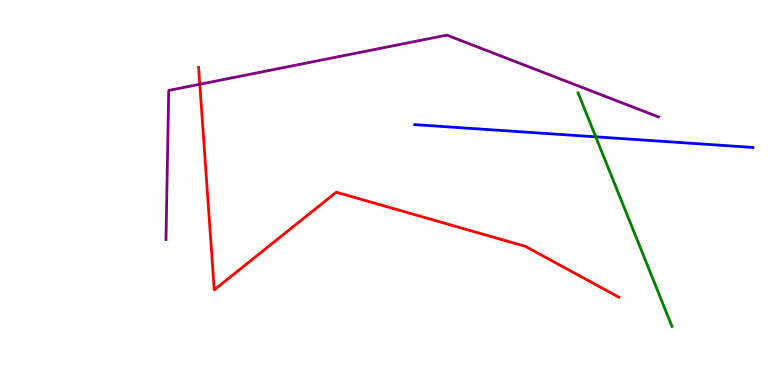[{'lines': ['blue', 'red'], 'intersections': []}, {'lines': ['green', 'red'], 'intersections': []}, {'lines': ['purple', 'red'], 'intersections': [{'x': 2.58, 'y': 7.81}]}, {'lines': ['blue', 'green'], 'intersections': [{'x': 7.69, 'y': 6.45}]}, {'lines': ['blue', 'purple'], 'intersections': []}, {'lines': ['green', 'purple'], 'intersections': []}]